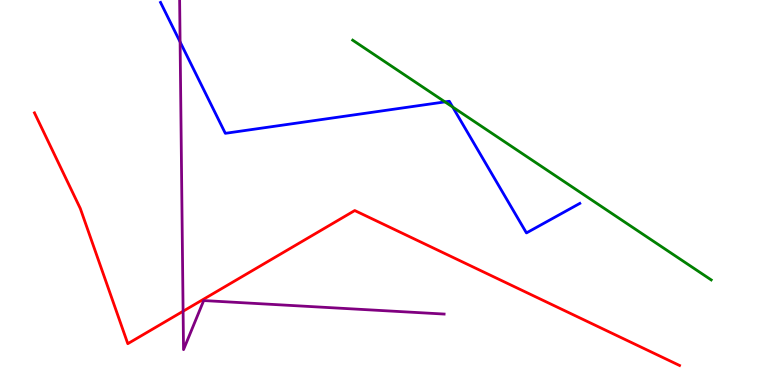[{'lines': ['blue', 'red'], 'intersections': []}, {'lines': ['green', 'red'], 'intersections': []}, {'lines': ['purple', 'red'], 'intersections': [{'x': 2.36, 'y': 1.92}]}, {'lines': ['blue', 'green'], 'intersections': [{'x': 5.74, 'y': 7.35}, {'x': 5.84, 'y': 7.22}]}, {'lines': ['blue', 'purple'], 'intersections': [{'x': 2.32, 'y': 8.91}]}, {'lines': ['green', 'purple'], 'intersections': []}]